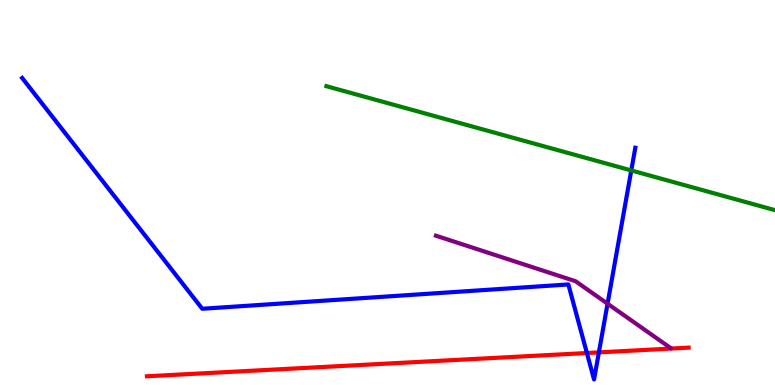[{'lines': ['blue', 'red'], 'intersections': [{'x': 7.57, 'y': 0.831}, {'x': 7.73, 'y': 0.847}]}, {'lines': ['green', 'red'], 'intersections': []}, {'lines': ['purple', 'red'], 'intersections': []}, {'lines': ['blue', 'green'], 'intersections': [{'x': 8.15, 'y': 5.57}]}, {'lines': ['blue', 'purple'], 'intersections': [{'x': 7.84, 'y': 2.11}]}, {'lines': ['green', 'purple'], 'intersections': []}]